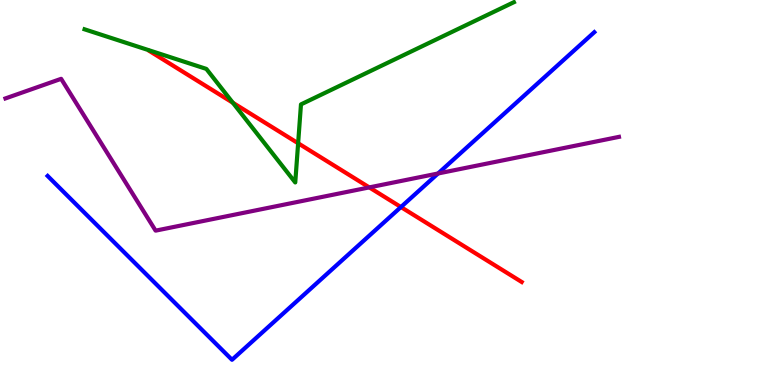[{'lines': ['blue', 'red'], 'intersections': [{'x': 5.17, 'y': 4.62}]}, {'lines': ['green', 'red'], 'intersections': [{'x': 3.0, 'y': 7.33}, {'x': 3.85, 'y': 6.28}]}, {'lines': ['purple', 'red'], 'intersections': [{'x': 4.76, 'y': 5.13}]}, {'lines': ['blue', 'green'], 'intersections': []}, {'lines': ['blue', 'purple'], 'intersections': [{'x': 5.65, 'y': 5.49}]}, {'lines': ['green', 'purple'], 'intersections': []}]